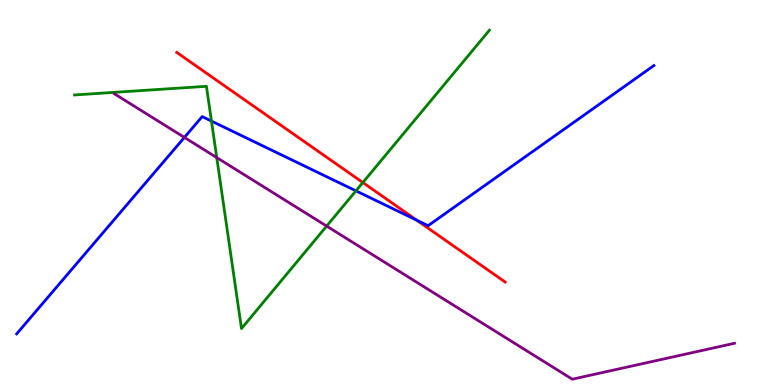[{'lines': ['blue', 'red'], 'intersections': [{'x': 5.38, 'y': 4.28}]}, {'lines': ['green', 'red'], 'intersections': [{'x': 4.68, 'y': 5.26}]}, {'lines': ['purple', 'red'], 'intersections': []}, {'lines': ['blue', 'green'], 'intersections': [{'x': 2.73, 'y': 6.85}, {'x': 4.59, 'y': 5.04}]}, {'lines': ['blue', 'purple'], 'intersections': [{'x': 2.38, 'y': 6.43}]}, {'lines': ['green', 'purple'], 'intersections': [{'x': 2.8, 'y': 5.91}, {'x': 4.21, 'y': 4.13}]}]